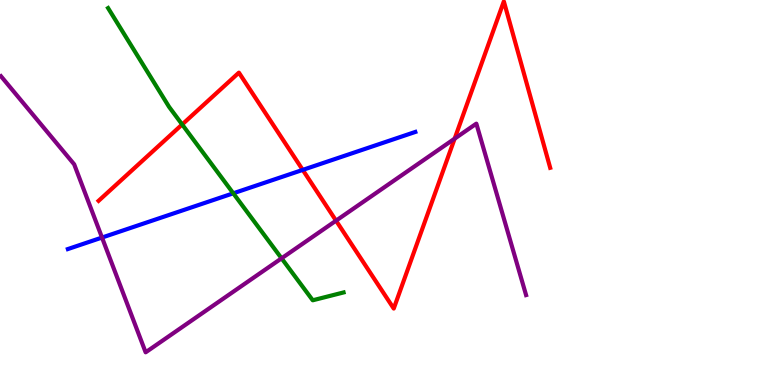[{'lines': ['blue', 'red'], 'intersections': [{'x': 3.91, 'y': 5.59}]}, {'lines': ['green', 'red'], 'intersections': [{'x': 2.35, 'y': 6.77}]}, {'lines': ['purple', 'red'], 'intersections': [{'x': 4.34, 'y': 4.27}, {'x': 5.87, 'y': 6.4}]}, {'lines': ['blue', 'green'], 'intersections': [{'x': 3.01, 'y': 4.98}]}, {'lines': ['blue', 'purple'], 'intersections': [{'x': 1.32, 'y': 3.83}]}, {'lines': ['green', 'purple'], 'intersections': [{'x': 3.63, 'y': 3.29}]}]